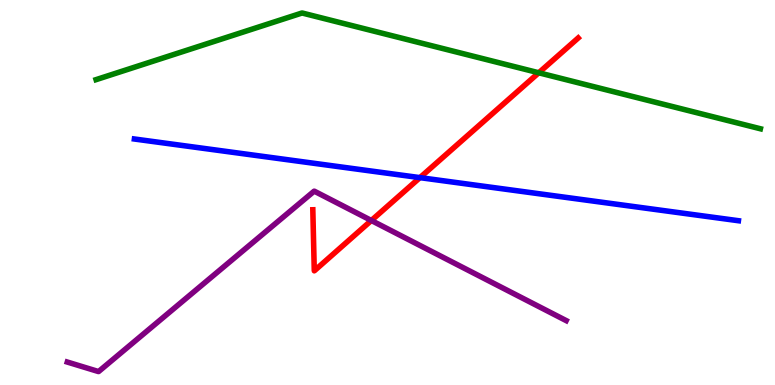[{'lines': ['blue', 'red'], 'intersections': [{'x': 5.42, 'y': 5.39}]}, {'lines': ['green', 'red'], 'intersections': [{'x': 6.95, 'y': 8.11}]}, {'lines': ['purple', 'red'], 'intersections': [{'x': 4.79, 'y': 4.27}]}, {'lines': ['blue', 'green'], 'intersections': []}, {'lines': ['blue', 'purple'], 'intersections': []}, {'lines': ['green', 'purple'], 'intersections': []}]